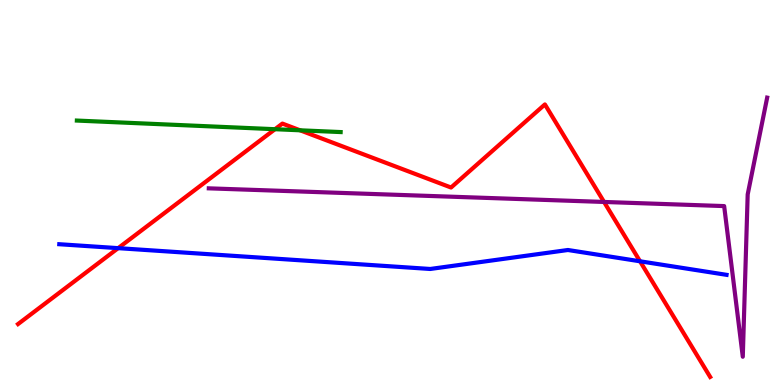[{'lines': ['blue', 'red'], 'intersections': [{'x': 1.52, 'y': 3.55}, {'x': 8.26, 'y': 3.21}]}, {'lines': ['green', 'red'], 'intersections': [{'x': 3.55, 'y': 6.64}, {'x': 3.87, 'y': 6.62}]}, {'lines': ['purple', 'red'], 'intersections': [{'x': 7.79, 'y': 4.75}]}, {'lines': ['blue', 'green'], 'intersections': []}, {'lines': ['blue', 'purple'], 'intersections': []}, {'lines': ['green', 'purple'], 'intersections': []}]